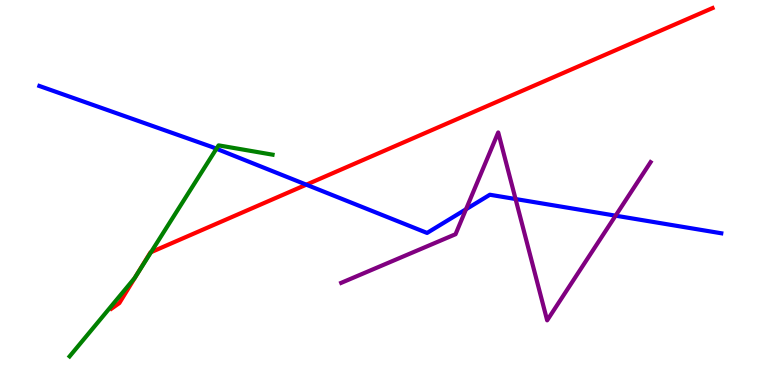[{'lines': ['blue', 'red'], 'intersections': [{'x': 3.95, 'y': 5.2}]}, {'lines': ['green', 'red'], 'intersections': [{'x': 1.76, 'y': 2.86}, {'x': 1.95, 'y': 3.45}]}, {'lines': ['purple', 'red'], 'intersections': []}, {'lines': ['blue', 'green'], 'intersections': [{'x': 2.79, 'y': 6.14}]}, {'lines': ['blue', 'purple'], 'intersections': [{'x': 6.01, 'y': 4.56}, {'x': 6.65, 'y': 4.83}, {'x': 7.94, 'y': 4.4}]}, {'lines': ['green', 'purple'], 'intersections': []}]